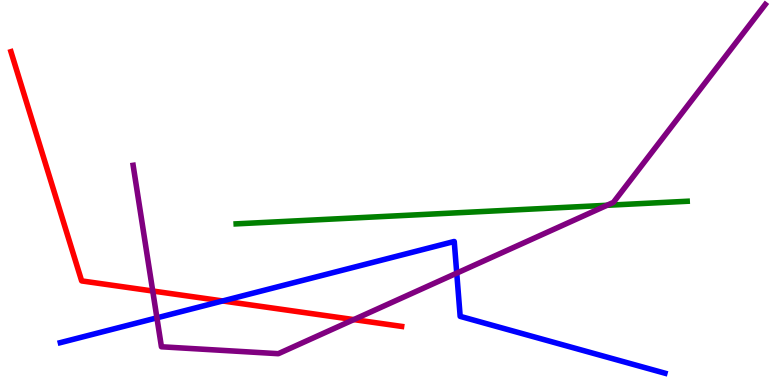[{'lines': ['blue', 'red'], 'intersections': [{'x': 2.87, 'y': 2.18}]}, {'lines': ['green', 'red'], 'intersections': []}, {'lines': ['purple', 'red'], 'intersections': [{'x': 1.97, 'y': 2.44}, {'x': 4.57, 'y': 1.7}]}, {'lines': ['blue', 'green'], 'intersections': []}, {'lines': ['blue', 'purple'], 'intersections': [{'x': 2.02, 'y': 1.74}, {'x': 5.89, 'y': 2.91}]}, {'lines': ['green', 'purple'], 'intersections': [{'x': 7.83, 'y': 4.67}]}]